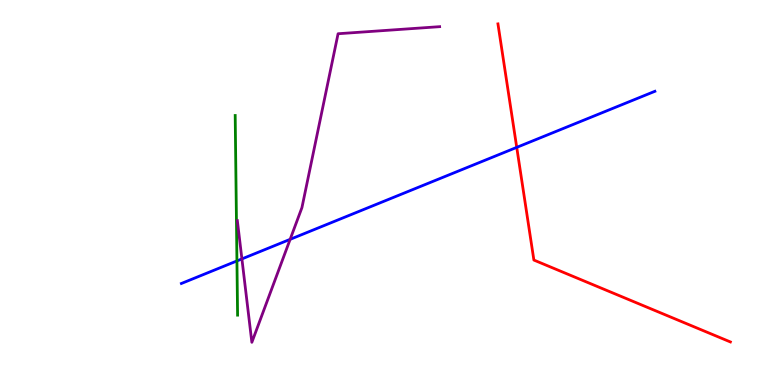[{'lines': ['blue', 'red'], 'intersections': [{'x': 6.67, 'y': 6.17}]}, {'lines': ['green', 'red'], 'intersections': []}, {'lines': ['purple', 'red'], 'intersections': []}, {'lines': ['blue', 'green'], 'intersections': [{'x': 3.06, 'y': 3.22}]}, {'lines': ['blue', 'purple'], 'intersections': [{'x': 3.12, 'y': 3.27}, {'x': 3.74, 'y': 3.78}]}, {'lines': ['green', 'purple'], 'intersections': []}]